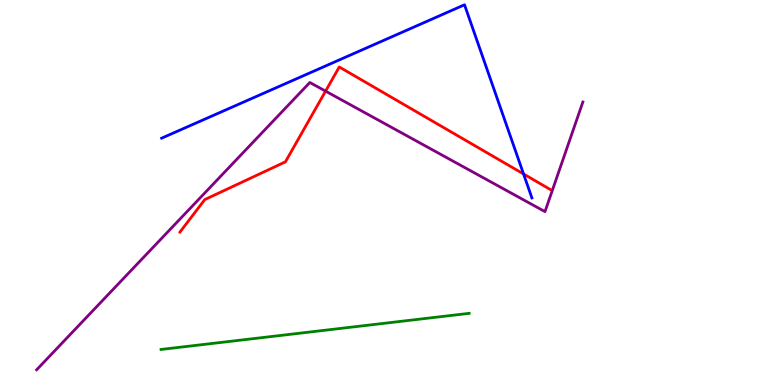[{'lines': ['blue', 'red'], 'intersections': [{'x': 6.76, 'y': 5.48}]}, {'lines': ['green', 'red'], 'intersections': []}, {'lines': ['purple', 'red'], 'intersections': [{'x': 4.2, 'y': 7.63}]}, {'lines': ['blue', 'green'], 'intersections': []}, {'lines': ['blue', 'purple'], 'intersections': []}, {'lines': ['green', 'purple'], 'intersections': []}]